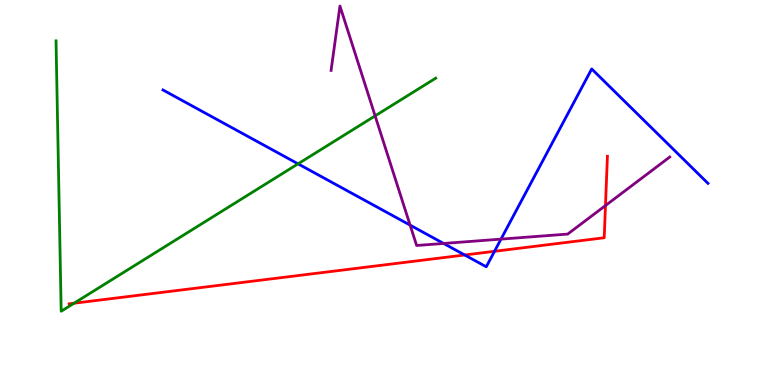[{'lines': ['blue', 'red'], 'intersections': [{'x': 6.0, 'y': 3.38}, {'x': 6.38, 'y': 3.47}]}, {'lines': ['green', 'red'], 'intersections': [{'x': 0.955, 'y': 2.12}]}, {'lines': ['purple', 'red'], 'intersections': [{'x': 7.81, 'y': 4.66}]}, {'lines': ['blue', 'green'], 'intersections': [{'x': 3.85, 'y': 5.74}]}, {'lines': ['blue', 'purple'], 'intersections': [{'x': 5.29, 'y': 4.15}, {'x': 5.72, 'y': 3.68}, {'x': 6.46, 'y': 3.79}]}, {'lines': ['green', 'purple'], 'intersections': [{'x': 4.84, 'y': 6.99}]}]